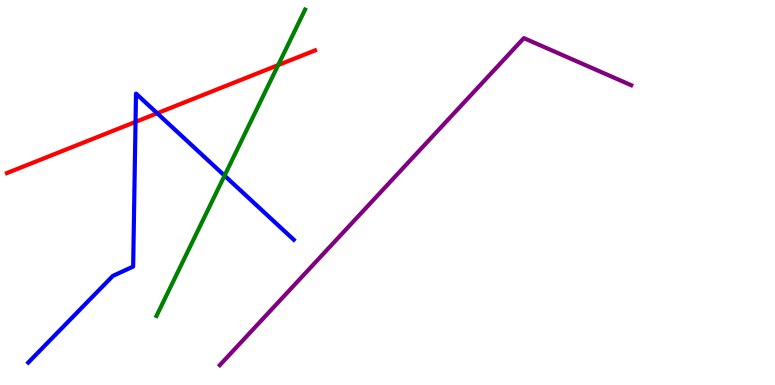[{'lines': ['blue', 'red'], 'intersections': [{'x': 1.75, 'y': 6.83}, {'x': 2.03, 'y': 7.06}]}, {'lines': ['green', 'red'], 'intersections': [{'x': 3.59, 'y': 8.31}]}, {'lines': ['purple', 'red'], 'intersections': []}, {'lines': ['blue', 'green'], 'intersections': [{'x': 2.9, 'y': 5.44}]}, {'lines': ['blue', 'purple'], 'intersections': []}, {'lines': ['green', 'purple'], 'intersections': []}]